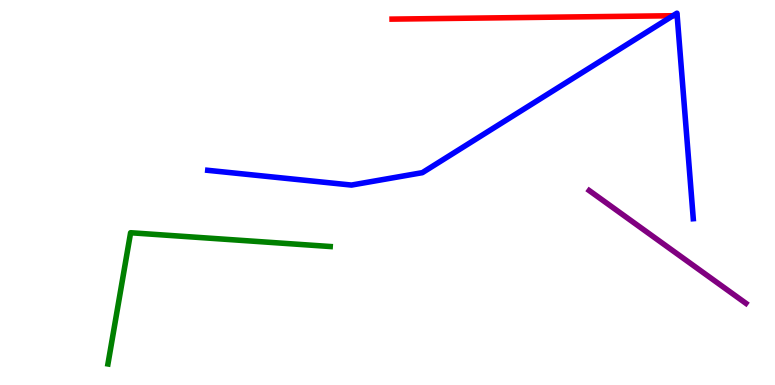[{'lines': ['blue', 'red'], 'intersections': [{'x': 8.68, 'y': 9.59}]}, {'lines': ['green', 'red'], 'intersections': []}, {'lines': ['purple', 'red'], 'intersections': []}, {'lines': ['blue', 'green'], 'intersections': []}, {'lines': ['blue', 'purple'], 'intersections': []}, {'lines': ['green', 'purple'], 'intersections': []}]